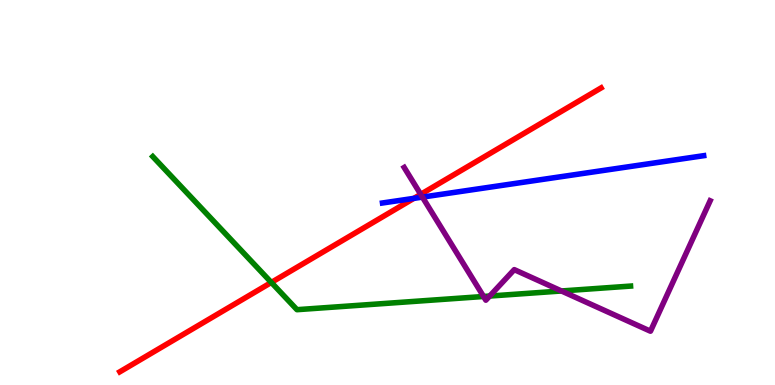[{'lines': ['blue', 'red'], 'intersections': [{'x': 5.34, 'y': 4.85}]}, {'lines': ['green', 'red'], 'intersections': [{'x': 3.5, 'y': 2.66}]}, {'lines': ['purple', 'red'], 'intersections': [{'x': 5.43, 'y': 4.95}]}, {'lines': ['blue', 'green'], 'intersections': []}, {'lines': ['blue', 'purple'], 'intersections': [{'x': 5.45, 'y': 4.88}]}, {'lines': ['green', 'purple'], 'intersections': [{'x': 6.24, 'y': 2.3}, {'x': 6.32, 'y': 2.31}, {'x': 7.24, 'y': 2.44}]}]